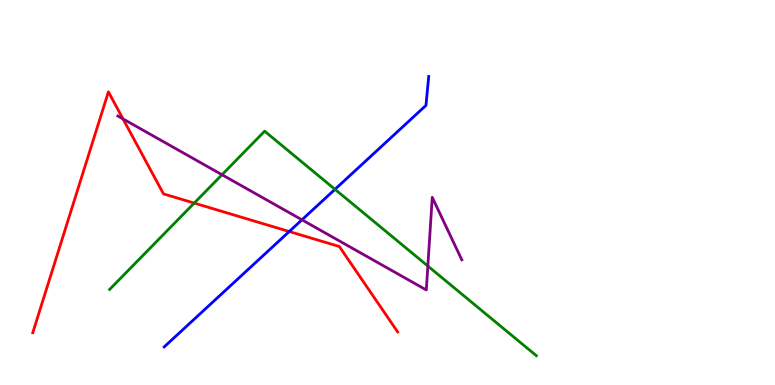[{'lines': ['blue', 'red'], 'intersections': [{'x': 3.73, 'y': 3.99}]}, {'lines': ['green', 'red'], 'intersections': [{'x': 2.51, 'y': 4.73}]}, {'lines': ['purple', 'red'], 'intersections': [{'x': 1.59, 'y': 6.91}]}, {'lines': ['blue', 'green'], 'intersections': [{'x': 4.32, 'y': 5.08}]}, {'lines': ['blue', 'purple'], 'intersections': [{'x': 3.9, 'y': 4.29}]}, {'lines': ['green', 'purple'], 'intersections': [{'x': 2.86, 'y': 5.46}, {'x': 5.52, 'y': 3.09}]}]